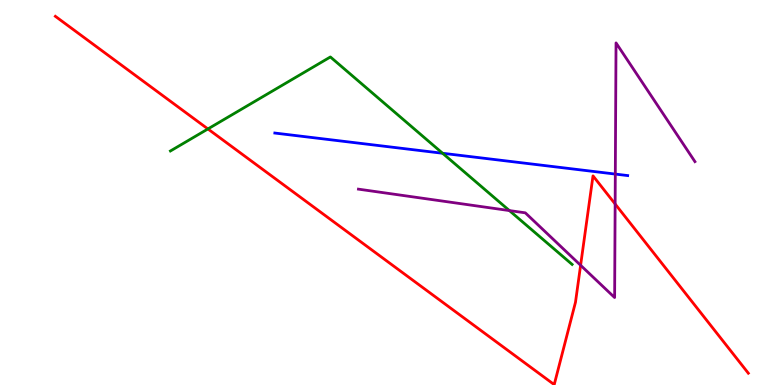[{'lines': ['blue', 'red'], 'intersections': []}, {'lines': ['green', 'red'], 'intersections': [{'x': 2.68, 'y': 6.65}]}, {'lines': ['purple', 'red'], 'intersections': [{'x': 7.49, 'y': 3.11}, {'x': 7.94, 'y': 4.7}]}, {'lines': ['blue', 'green'], 'intersections': [{'x': 5.71, 'y': 6.02}]}, {'lines': ['blue', 'purple'], 'intersections': [{'x': 7.94, 'y': 5.48}]}, {'lines': ['green', 'purple'], 'intersections': [{'x': 6.57, 'y': 4.53}]}]